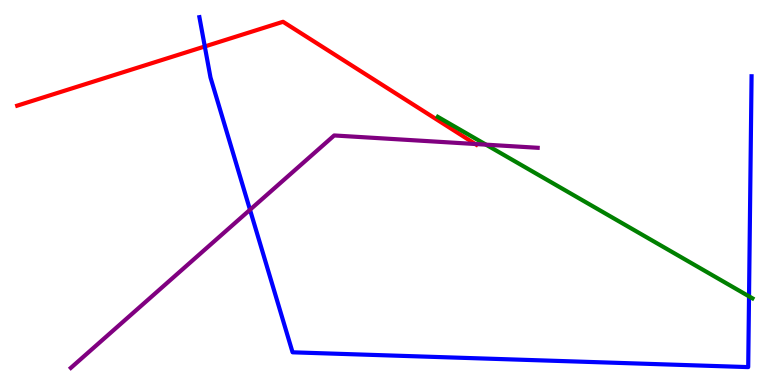[{'lines': ['blue', 'red'], 'intersections': [{'x': 2.64, 'y': 8.79}]}, {'lines': ['green', 'red'], 'intersections': []}, {'lines': ['purple', 'red'], 'intersections': [{'x': 6.13, 'y': 6.26}]}, {'lines': ['blue', 'green'], 'intersections': [{'x': 9.66, 'y': 2.3}]}, {'lines': ['blue', 'purple'], 'intersections': [{'x': 3.23, 'y': 4.55}]}, {'lines': ['green', 'purple'], 'intersections': [{'x': 6.27, 'y': 6.24}]}]